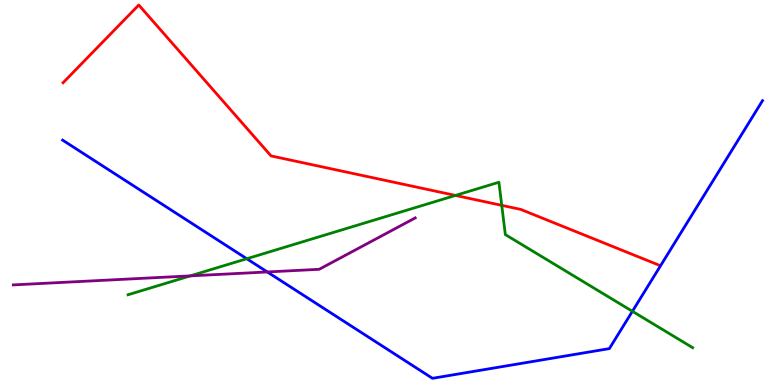[{'lines': ['blue', 'red'], 'intersections': []}, {'lines': ['green', 'red'], 'intersections': [{'x': 5.88, 'y': 4.92}, {'x': 6.47, 'y': 4.67}]}, {'lines': ['purple', 'red'], 'intersections': []}, {'lines': ['blue', 'green'], 'intersections': [{'x': 3.18, 'y': 3.28}, {'x': 8.16, 'y': 1.91}]}, {'lines': ['blue', 'purple'], 'intersections': [{'x': 3.45, 'y': 2.94}]}, {'lines': ['green', 'purple'], 'intersections': [{'x': 2.46, 'y': 2.83}]}]